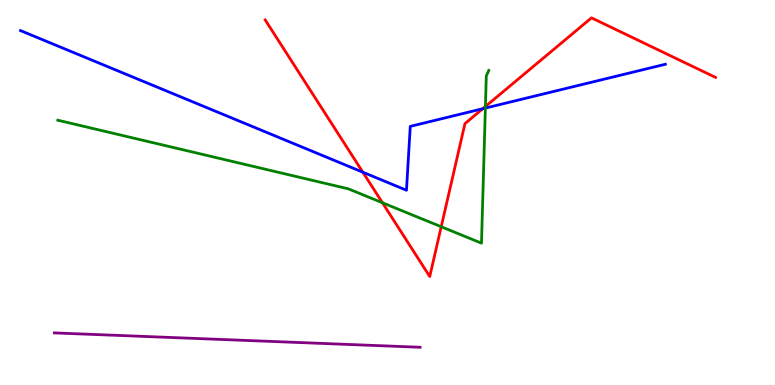[{'lines': ['blue', 'red'], 'intersections': [{'x': 4.68, 'y': 5.53}, {'x': 6.23, 'y': 7.18}]}, {'lines': ['green', 'red'], 'intersections': [{'x': 4.93, 'y': 4.73}, {'x': 5.69, 'y': 4.11}, {'x': 6.26, 'y': 7.23}]}, {'lines': ['purple', 'red'], 'intersections': []}, {'lines': ['blue', 'green'], 'intersections': [{'x': 6.26, 'y': 7.19}]}, {'lines': ['blue', 'purple'], 'intersections': []}, {'lines': ['green', 'purple'], 'intersections': []}]